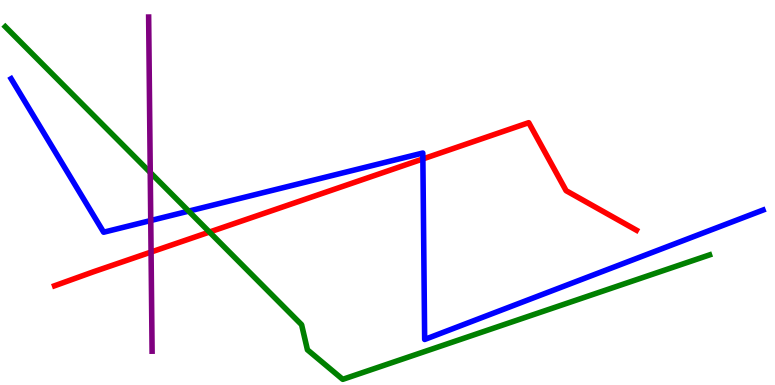[{'lines': ['blue', 'red'], 'intersections': [{'x': 5.46, 'y': 5.87}]}, {'lines': ['green', 'red'], 'intersections': [{'x': 2.7, 'y': 3.97}]}, {'lines': ['purple', 'red'], 'intersections': [{'x': 1.95, 'y': 3.45}]}, {'lines': ['blue', 'green'], 'intersections': [{'x': 2.43, 'y': 4.52}]}, {'lines': ['blue', 'purple'], 'intersections': [{'x': 1.95, 'y': 4.27}]}, {'lines': ['green', 'purple'], 'intersections': [{'x': 1.94, 'y': 5.52}]}]